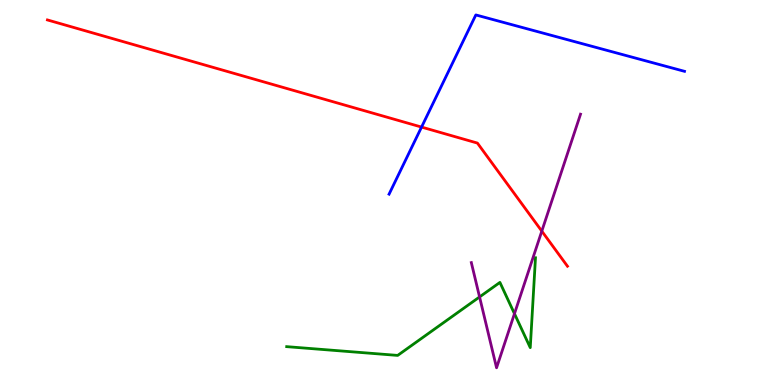[{'lines': ['blue', 'red'], 'intersections': [{'x': 5.44, 'y': 6.7}]}, {'lines': ['green', 'red'], 'intersections': []}, {'lines': ['purple', 'red'], 'intersections': [{'x': 6.99, 'y': 4.0}]}, {'lines': ['blue', 'green'], 'intersections': []}, {'lines': ['blue', 'purple'], 'intersections': []}, {'lines': ['green', 'purple'], 'intersections': [{'x': 6.19, 'y': 2.29}, {'x': 6.64, 'y': 1.85}]}]